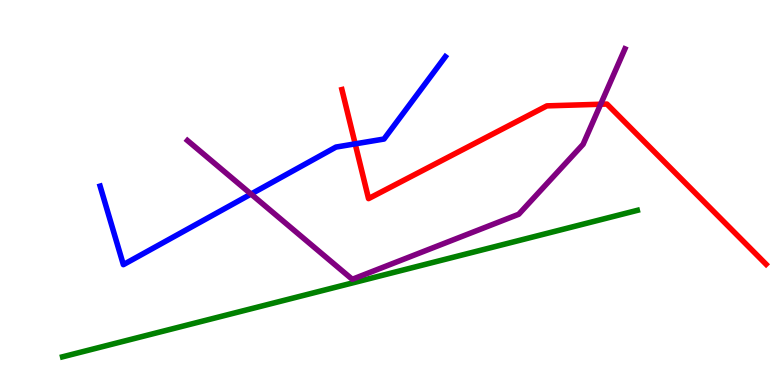[{'lines': ['blue', 'red'], 'intersections': [{'x': 4.58, 'y': 6.26}]}, {'lines': ['green', 'red'], 'intersections': []}, {'lines': ['purple', 'red'], 'intersections': [{'x': 7.75, 'y': 7.29}]}, {'lines': ['blue', 'green'], 'intersections': []}, {'lines': ['blue', 'purple'], 'intersections': [{'x': 3.24, 'y': 4.96}]}, {'lines': ['green', 'purple'], 'intersections': []}]